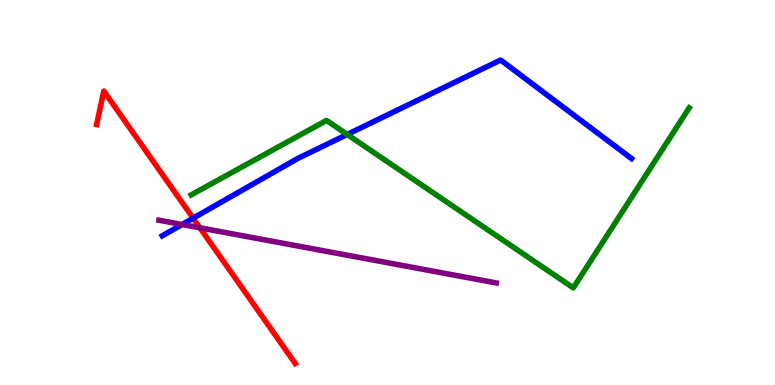[{'lines': ['blue', 'red'], 'intersections': [{'x': 2.49, 'y': 4.33}]}, {'lines': ['green', 'red'], 'intersections': []}, {'lines': ['purple', 'red'], 'intersections': [{'x': 2.58, 'y': 4.08}]}, {'lines': ['blue', 'green'], 'intersections': [{'x': 4.48, 'y': 6.51}]}, {'lines': ['blue', 'purple'], 'intersections': [{'x': 2.35, 'y': 4.17}]}, {'lines': ['green', 'purple'], 'intersections': []}]